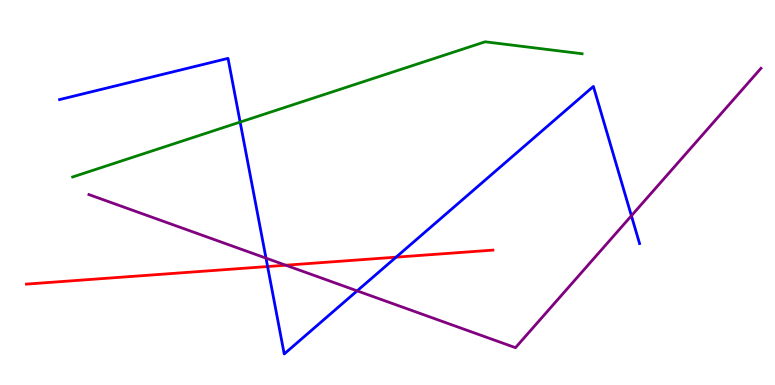[{'lines': ['blue', 'red'], 'intersections': [{'x': 3.45, 'y': 3.08}, {'x': 5.11, 'y': 3.32}]}, {'lines': ['green', 'red'], 'intersections': []}, {'lines': ['purple', 'red'], 'intersections': [{'x': 3.69, 'y': 3.11}]}, {'lines': ['blue', 'green'], 'intersections': [{'x': 3.1, 'y': 6.83}]}, {'lines': ['blue', 'purple'], 'intersections': [{'x': 3.43, 'y': 3.3}, {'x': 4.61, 'y': 2.45}, {'x': 8.15, 'y': 4.4}]}, {'lines': ['green', 'purple'], 'intersections': []}]